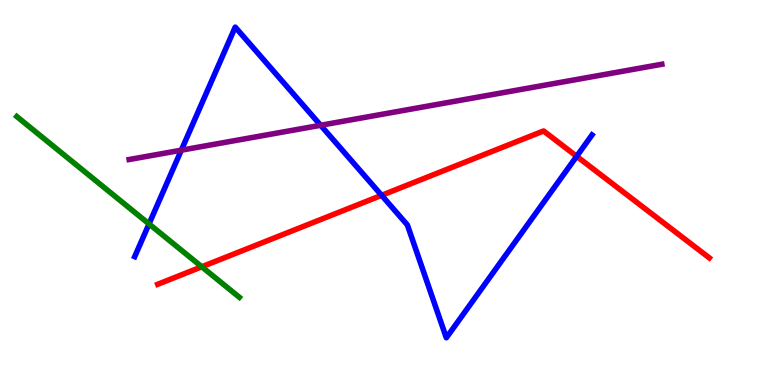[{'lines': ['blue', 'red'], 'intersections': [{'x': 4.92, 'y': 4.93}, {'x': 7.44, 'y': 5.94}]}, {'lines': ['green', 'red'], 'intersections': [{'x': 2.6, 'y': 3.07}]}, {'lines': ['purple', 'red'], 'intersections': []}, {'lines': ['blue', 'green'], 'intersections': [{'x': 1.92, 'y': 4.18}]}, {'lines': ['blue', 'purple'], 'intersections': [{'x': 2.34, 'y': 6.1}, {'x': 4.14, 'y': 6.75}]}, {'lines': ['green', 'purple'], 'intersections': []}]